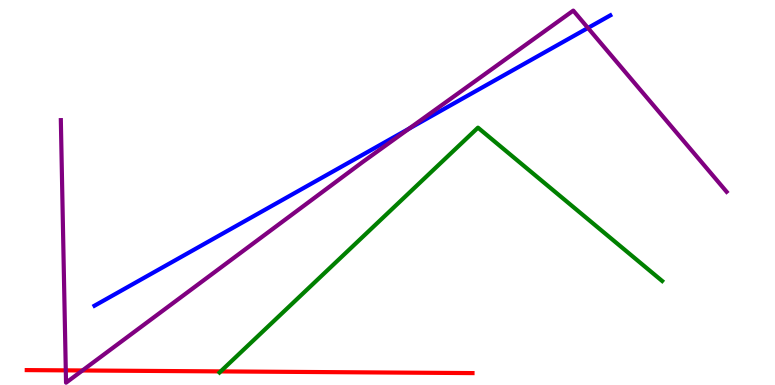[{'lines': ['blue', 'red'], 'intersections': []}, {'lines': ['green', 'red'], 'intersections': [{'x': 2.85, 'y': 0.353}]}, {'lines': ['purple', 'red'], 'intersections': [{'x': 0.849, 'y': 0.38}, {'x': 1.06, 'y': 0.377}]}, {'lines': ['blue', 'green'], 'intersections': []}, {'lines': ['blue', 'purple'], 'intersections': [{'x': 5.28, 'y': 6.66}, {'x': 7.59, 'y': 9.27}]}, {'lines': ['green', 'purple'], 'intersections': []}]